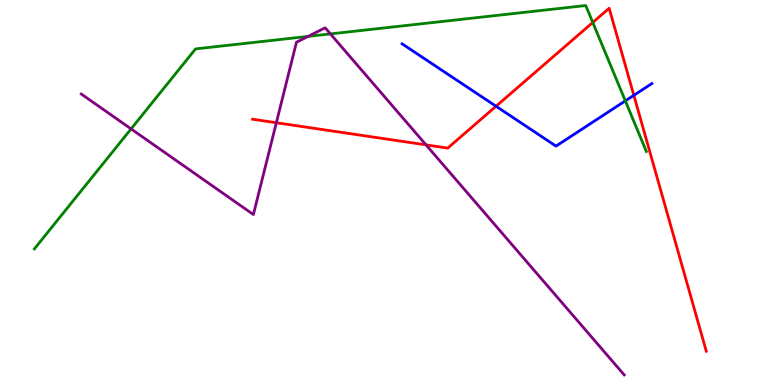[{'lines': ['blue', 'red'], 'intersections': [{'x': 6.4, 'y': 7.24}, {'x': 8.18, 'y': 7.52}]}, {'lines': ['green', 'red'], 'intersections': [{'x': 7.65, 'y': 9.42}]}, {'lines': ['purple', 'red'], 'intersections': [{'x': 3.57, 'y': 6.81}, {'x': 5.5, 'y': 6.24}]}, {'lines': ['blue', 'green'], 'intersections': [{'x': 8.07, 'y': 7.38}]}, {'lines': ['blue', 'purple'], 'intersections': []}, {'lines': ['green', 'purple'], 'intersections': [{'x': 1.69, 'y': 6.65}, {'x': 3.98, 'y': 9.05}, {'x': 4.26, 'y': 9.12}]}]